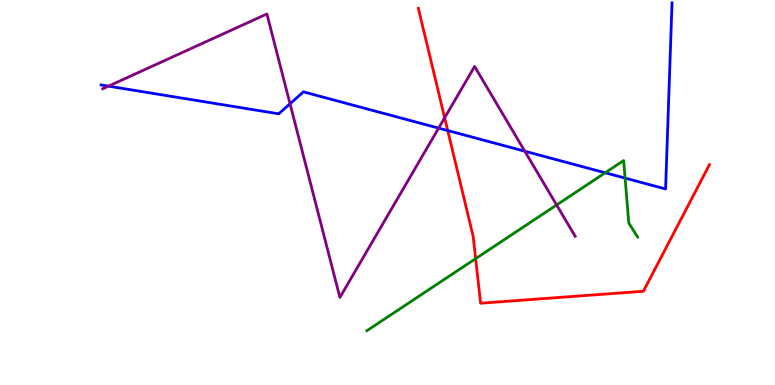[{'lines': ['blue', 'red'], 'intersections': [{'x': 5.78, 'y': 6.61}]}, {'lines': ['green', 'red'], 'intersections': [{'x': 6.14, 'y': 3.28}]}, {'lines': ['purple', 'red'], 'intersections': [{'x': 5.74, 'y': 6.94}]}, {'lines': ['blue', 'green'], 'intersections': [{'x': 7.81, 'y': 5.51}, {'x': 8.07, 'y': 5.37}]}, {'lines': ['blue', 'purple'], 'intersections': [{'x': 1.4, 'y': 7.76}, {'x': 3.74, 'y': 7.3}, {'x': 5.66, 'y': 6.67}, {'x': 6.77, 'y': 6.07}]}, {'lines': ['green', 'purple'], 'intersections': [{'x': 7.18, 'y': 4.68}]}]